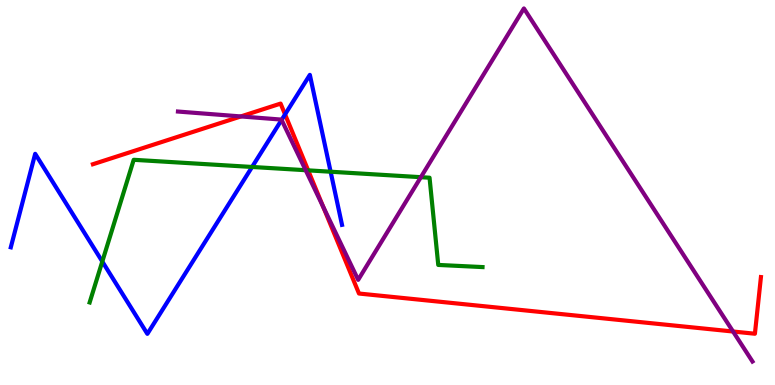[{'lines': ['blue', 'red'], 'intersections': [{'x': 3.68, 'y': 7.03}]}, {'lines': ['green', 'red'], 'intersections': [{'x': 3.98, 'y': 5.58}]}, {'lines': ['purple', 'red'], 'intersections': [{'x': 3.11, 'y': 6.98}, {'x': 4.17, 'y': 4.63}, {'x': 9.46, 'y': 1.39}]}, {'lines': ['blue', 'green'], 'intersections': [{'x': 1.32, 'y': 3.21}, {'x': 3.25, 'y': 5.66}, {'x': 4.27, 'y': 5.54}]}, {'lines': ['blue', 'purple'], 'intersections': [{'x': 3.63, 'y': 6.89}]}, {'lines': ['green', 'purple'], 'intersections': [{'x': 3.94, 'y': 5.58}, {'x': 5.43, 'y': 5.4}]}]